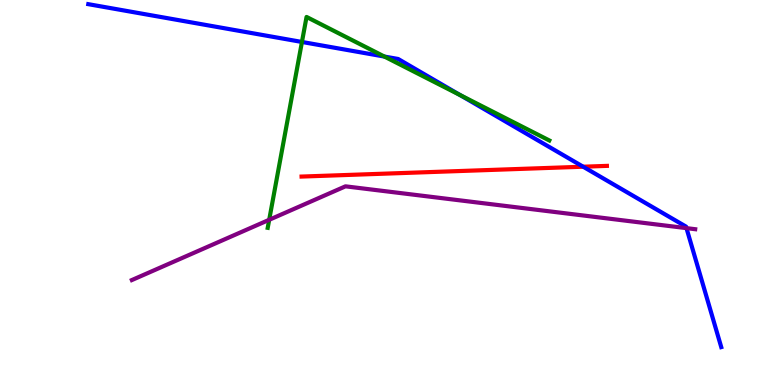[{'lines': ['blue', 'red'], 'intersections': [{'x': 7.52, 'y': 5.67}]}, {'lines': ['green', 'red'], 'intersections': []}, {'lines': ['purple', 'red'], 'intersections': []}, {'lines': ['blue', 'green'], 'intersections': [{'x': 3.9, 'y': 8.91}, {'x': 4.96, 'y': 8.53}, {'x': 5.94, 'y': 7.53}]}, {'lines': ['blue', 'purple'], 'intersections': [{'x': 8.86, 'y': 4.07}]}, {'lines': ['green', 'purple'], 'intersections': [{'x': 3.47, 'y': 4.29}]}]